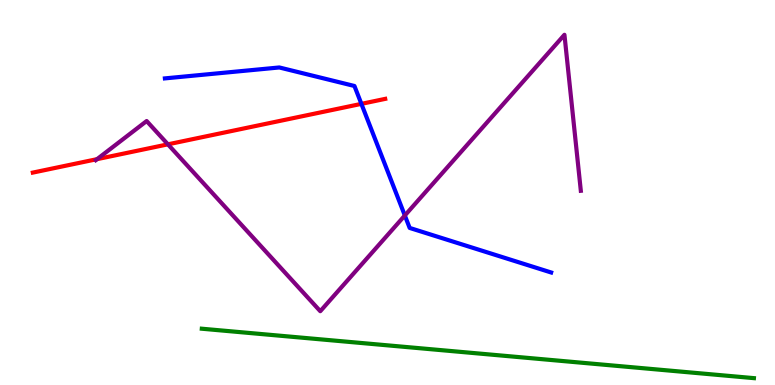[{'lines': ['blue', 'red'], 'intersections': [{'x': 4.66, 'y': 7.3}]}, {'lines': ['green', 'red'], 'intersections': []}, {'lines': ['purple', 'red'], 'intersections': [{'x': 1.25, 'y': 5.87}, {'x': 2.17, 'y': 6.25}]}, {'lines': ['blue', 'green'], 'intersections': []}, {'lines': ['blue', 'purple'], 'intersections': [{'x': 5.22, 'y': 4.4}]}, {'lines': ['green', 'purple'], 'intersections': []}]